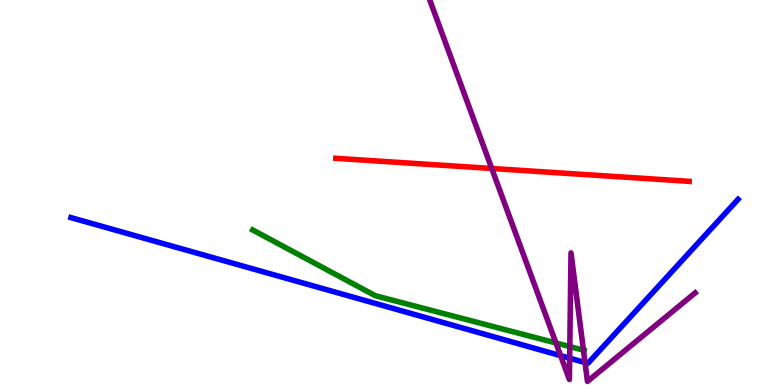[{'lines': ['blue', 'red'], 'intersections': []}, {'lines': ['green', 'red'], 'intersections': []}, {'lines': ['purple', 'red'], 'intersections': [{'x': 6.35, 'y': 5.62}]}, {'lines': ['blue', 'green'], 'intersections': []}, {'lines': ['blue', 'purple'], 'intersections': [{'x': 7.23, 'y': 0.762}, {'x': 7.35, 'y': 0.696}, {'x': 7.55, 'y': 0.583}]}, {'lines': ['green', 'purple'], 'intersections': [{'x': 7.17, 'y': 1.09}, {'x': 7.35, 'y': 0.998}, {'x': 7.53, 'y': 0.905}]}]